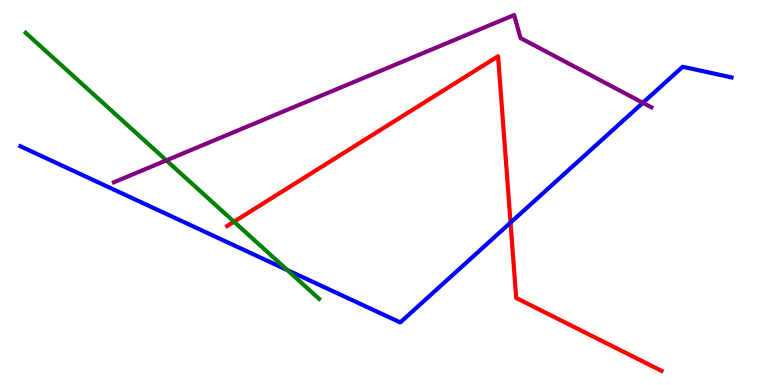[{'lines': ['blue', 'red'], 'intersections': [{'x': 6.59, 'y': 4.22}]}, {'lines': ['green', 'red'], 'intersections': [{'x': 3.02, 'y': 4.24}]}, {'lines': ['purple', 'red'], 'intersections': []}, {'lines': ['blue', 'green'], 'intersections': [{'x': 3.71, 'y': 2.99}]}, {'lines': ['blue', 'purple'], 'intersections': [{'x': 8.3, 'y': 7.33}]}, {'lines': ['green', 'purple'], 'intersections': [{'x': 2.15, 'y': 5.83}]}]